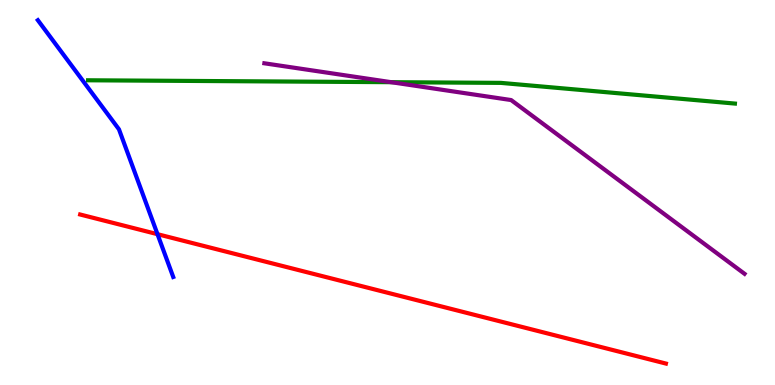[{'lines': ['blue', 'red'], 'intersections': [{'x': 2.03, 'y': 3.92}]}, {'lines': ['green', 'red'], 'intersections': []}, {'lines': ['purple', 'red'], 'intersections': []}, {'lines': ['blue', 'green'], 'intersections': []}, {'lines': ['blue', 'purple'], 'intersections': []}, {'lines': ['green', 'purple'], 'intersections': [{'x': 5.05, 'y': 7.87}]}]